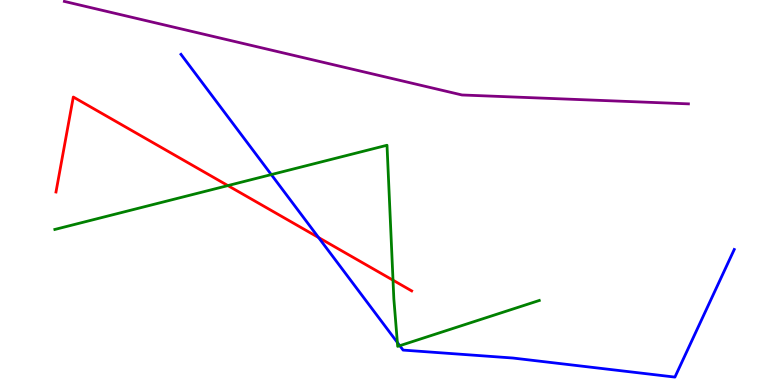[{'lines': ['blue', 'red'], 'intersections': [{'x': 4.11, 'y': 3.83}]}, {'lines': ['green', 'red'], 'intersections': [{'x': 2.94, 'y': 5.18}, {'x': 5.07, 'y': 2.72}]}, {'lines': ['purple', 'red'], 'intersections': []}, {'lines': ['blue', 'green'], 'intersections': [{'x': 3.5, 'y': 5.47}, {'x': 5.13, 'y': 1.1}, {'x': 5.16, 'y': 1.02}]}, {'lines': ['blue', 'purple'], 'intersections': []}, {'lines': ['green', 'purple'], 'intersections': []}]